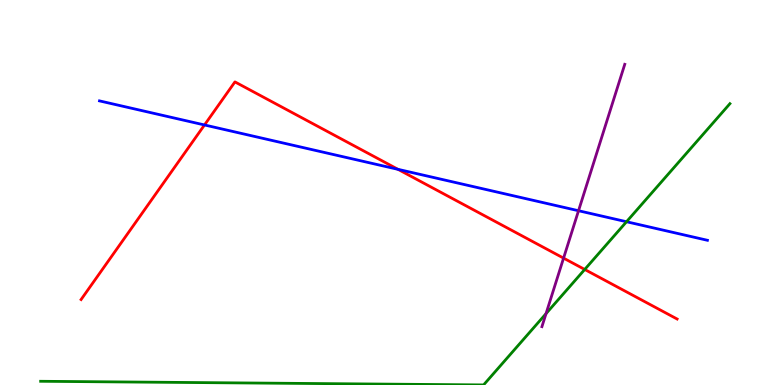[{'lines': ['blue', 'red'], 'intersections': [{'x': 2.64, 'y': 6.75}, {'x': 5.14, 'y': 5.6}]}, {'lines': ['green', 'red'], 'intersections': [{'x': 7.54, 'y': 3.0}]}, {'lines': ['purple', 'red'], 'intersections': [{'x': 7.27, 'y': 3.3}]}, {'lines': ['blue', 'green'], 'intersections': [{'x': 8.08, 'y': 4.24}]}, {'lines': ['blue', 'purple'], 'intersections': [{'x': 7.46, 'y': 4.53}]}, {'lines': ['green', 'purple'], 'intersections': [{'x': 7.05, 'y': 1.85}]}]